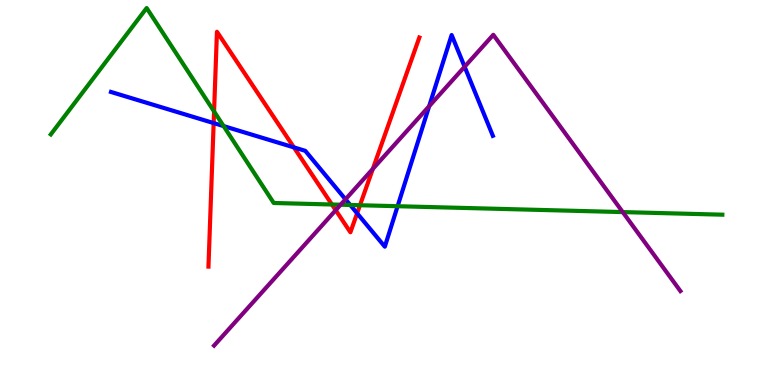[{'lines': ['blue', 'red'], 'intersections': [{'x': 2.76, 'y': 6.8}, {'x': 3.79, 'y': 6.17}, {'x': 4.61, 'y': 4.46}]}, {'lines': ['green', 'red'], 'intersections': [{'x': 2.76, 'y': 7.11}, {'x': 4.28, 'y': 4.69}, {'x': 4.64, 'y': 4.67}]}, {'lines': ['purple', 'red'], 'intersections': [{'x': 4.33, 'y': 4.54}, {'x': 4.81, 'y': 5.61}]}, {'lines': ['blue', 'green'], 'intersections': [{'x': 2.89, 'y': 6.72}, {'x': 4.52, 'y': 4.68}, {'x': 5.13, 'y': 4.64}]}, {'lines': ['blue', 'purple'], 'intersections': [{'x': 4.46, 'y': 4.82}, {'x': 5.54, 'y': 7.24}, {'x': 5.99, 'y': 8.27}]}, {'lines': ['green', 'purple'], 'intersections': [{'x': 4.4, 'y': 4.68}, {'x': 8.04, 'y': 4.49}]}]